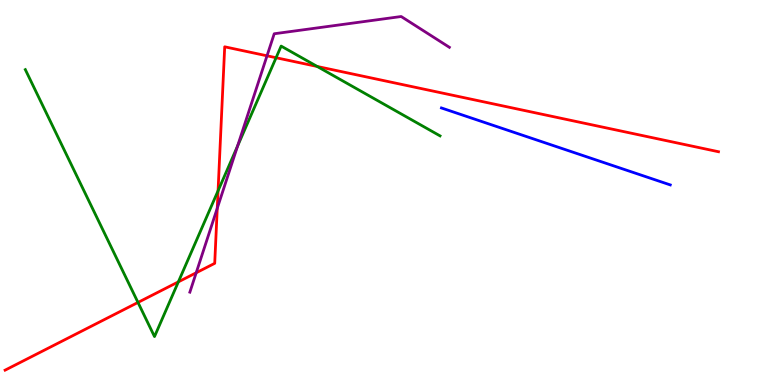[{'lines': ['blue', 'red'], 'intersections': []}, {'lines': ['green', 'red'], 'intersections': [{'x': 1.78, 'y': 2.14}, {'x': 2.3, 'y': 2.68}, {'x': 2.81, 'y': 5.04}, {'x': 3.56, 'y': 8.5}, {'x': 4.09, 'y': 8.27}]}, {'lines': ['purple', 'red'], 'intersections': [{'x': 2.53, 'y': 2.91}, {'x': 2.8, 'y': 4.59}, {'x': 3.45, 'y': 8.55}]}, {'lines': ['blue', 'green'], 'intersections': []}, {'lines': ['blue', 'purple'], 'intersections': []}, {'lines': ['green', 'purple'], 'intersections': [{'x': 3.07, 'y': 6.2}]}]